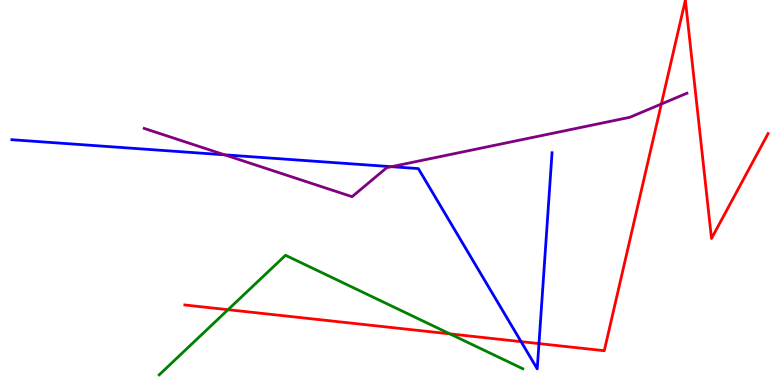[{'lines': ['blue', 'red'], 'intersections': [{'x': 6.72, 'y': 1.13}, {'x': 6.95, 'y': 1.08}]}, {'lines': ['green', 'red'], 'intersections': [{'x': 2.94, 'y': 1.96}, {'x': 5.8, 'y': 1.33}]}, {'lines': ['purple', 'red'], 'intersections': [{'x': 8.53, 'y': 7.3}]}, {'lines': ['blue', 'green'], 'intersections': []}, {'lines': ['blue', 'purple'], 'intersections': [{'x': 2.9, 'y': 5.98}, {'x': 5.05, 'y': 5.67}]}, {'lines': ['green', 'purple'], 'intersections': []}]